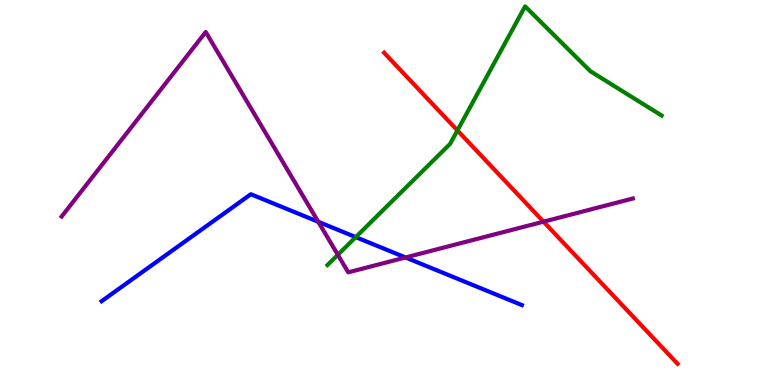[{'lines': ['blue', 'red'], 'intersections': []}, {'lines': ['green', 'red'], 'intersections': [{'x': 5.9, 'y': 6.61}]}, {'lines': ['purple', 'red'], 'intersections': [{'x': 7.01, 'y': 4.24}]}, {'lines': ['blue', 'green'], 'intersections': [{'x': 4.59, 'y': 3.84}]}, {'lines': ['blue', 'purple'], 'intersections': [{'x': 4.11, 'y': 4.24}, {'x': 5.23, 'y': 3.31}]}, {'lines': ['green', 'purple'], 'intersections': [{'x': 4.36, 'y': 3.38}]}]